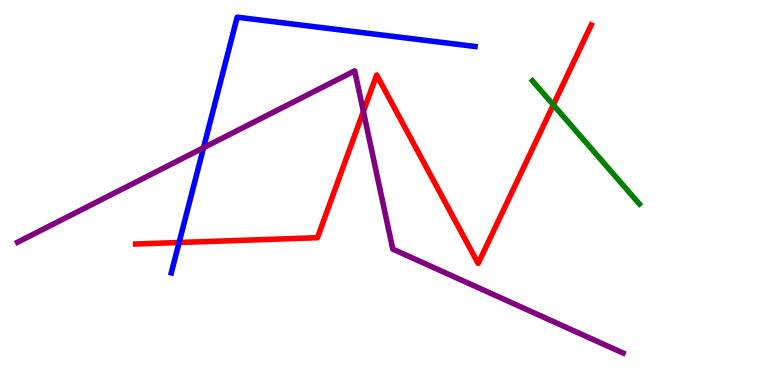[{'lines': ['blue', 'red'], 'intersections': [{'x': 2.31, 'y': 3.7}]}, {'lines': ['green', 'red'], 'intersections': [{'x': 7.14, 'y': 7.28}]}, {'lines': ['purple', 'red'], 'intersections': [{'x': 4.69, 'y': 7.1}]}, {'lines': ['blue', 'green'], 'intersections': []}, {'lines': ['blue', 'purple'], 'intersections': [{'x': 2.63, 'y': 6.16}]}, {'lines': ['green', 'purple'], 'intersections': []}]